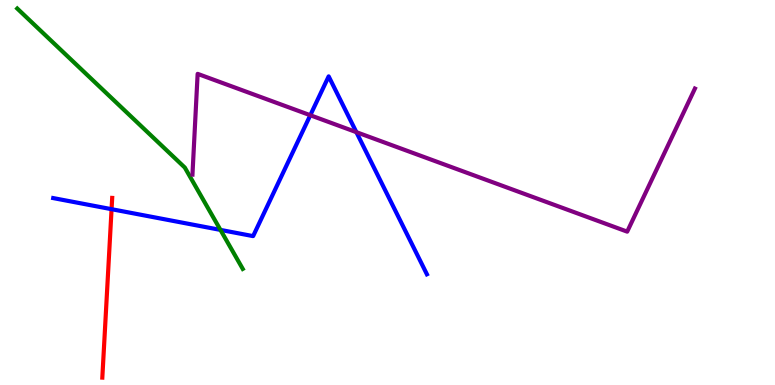[{'lines': ['blue', 'red'], 'intersections': [{'x': 1.44, 'y': 4.57}]}, {'lines': ['green', 'red'], 'intersections': []}, {'lines': ['purple', 'red'], 'intersections': []}, {'lines': ['blue', 'green'], 'intersections': [{'x': 2.84, 'y': 4.03}]}, {'lines': ['blue', 'purple'], 'intersections': [{'x': 4.0, 'y': 7.01}, {'x': 4.6, 'y': 6.57}]}, {'lines': ['green', 'purple'], 'intersections': []}]